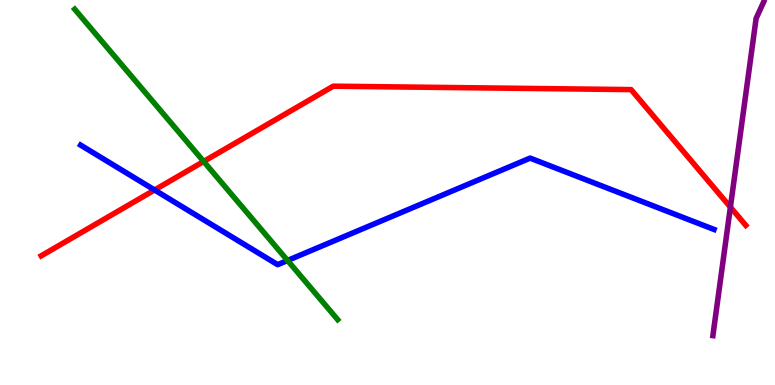[{'lines': ['blue', 'red'], 'intersections': [{'x': 1.99, 'y': 5.07}]}, {'lines': ['green', 'red'], 'intersections': [{'x': 2.63, 'y': 5.81}]}, {'lines': ['purple', 'red'], 'intersections': [{'x': 9.42, 'y': 4.62}]}, {'lines': ['blue', 'green'], 'intersections': [{'x': 3.71, 'y': 3.23}]}, {'lines': ['blue', 'purple'], 'intersections': []}, {'lines': ['green', 'purple'], 'intersections': []}]